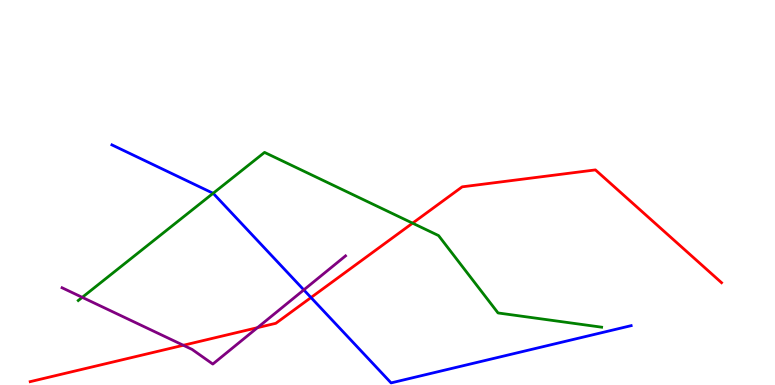[{'lines': ['blue', 'red'], 'intersections': [{'x': 4.01, 'y': 2.27}]}, {'lines': ['green', 'red'], 'intersections': [{'x': 5.32, 'y': 4.2}]}, {'lines': ['purple', 'red'], 'intersections': [{'x': 2.37, 'y': 1.03}, {'x': 3.32, 'y': 1.49}]}, {'lines': ['blue', 'green'], 'intersections': [{'x': 2.75, 'y': 4.98}]}, {'lines': ['blue', 'purple'], 'intersections': [{'x': 3.92, 'y': 2.47}]}, {'lines': ['green', 'purple'], 'intersections': [{'x': 1.06, 'y': 2.28}]}]